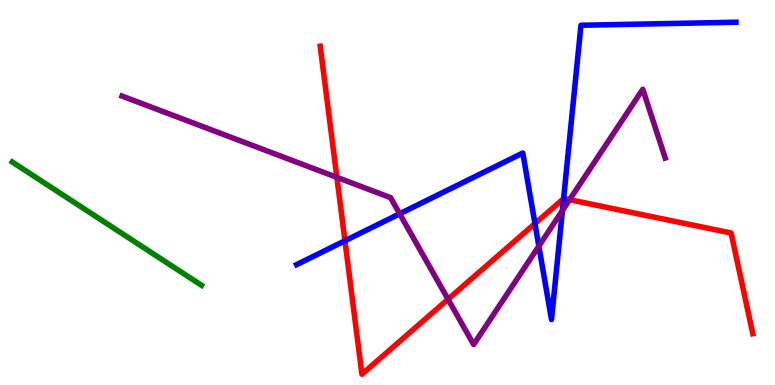[{'lines': ['blue', 'red'], 'intersections': [{'x': 4.45, 'y': 3.75}, {'x': 6.9, 'y': 4.19}, {'x': 7.27, 'y': 4.84}]}, {'lines': ['green', 'red'], 'intersections': []}, {'lines': ['purple', 'red'], 'intersections': [{'x': 4.35, 'y': 5.39}, {'x': 5.78, 'y': 2.23}, {'x': 7.35, 'y': 4.81}]}, {'lines': ['blue', 'green'], 'intersections': []}, {'lines': ['blue', 'purple'], 'intersections': [{'x': 5.16, 'y': 4.45}, {'x': 6.95, 'y': 3.61}, {'x': 7.26, 'y': 4.53}]}, {'lines': ['green', 'purple'], 'intersections': []}]